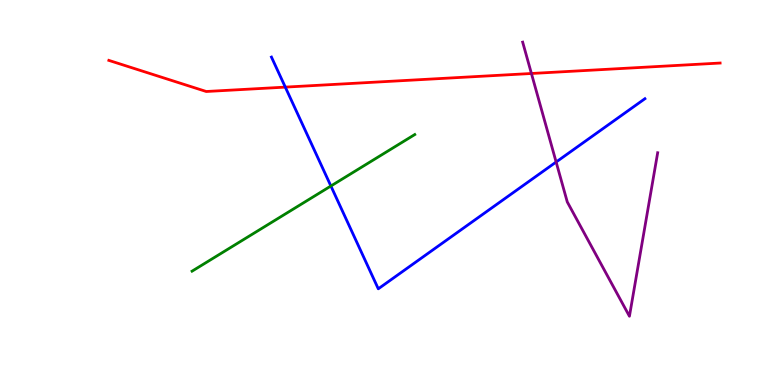[{'lines': ['blue', 'red'], 'intersections': [{'x': 3.68, 'y': 7.74}]}, {'lines': ['green', 'red'], 'intersections': []}, {'lines': ['purple', 'red'], 'intersections': [{'x': 6.86, 'y': 8.09}]}, {'lines': ['blue', 'green'], 'intersections': [{'x': 4.27, 'y': 5.17}]}, {'lines': ['blue', 'purple'], 'intersections': [{'x': 7.18, 'y': 5.79}]}, {'lines': ['green', 'purple'], 'intersections': []}]